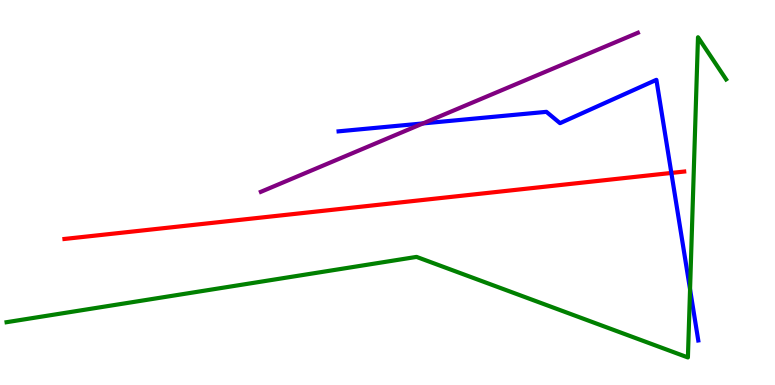[{'lines': ['blue', 'red'], 'intersections': [{'x': 8.66, 'y': 5.51}]}, {'lines': ['green', 'red'], 'intersections': []}, {'lines': ['purple', 'red'], 'intersections': []}, {'lines': ['blue', 'green'], 'intersections': [{'x': 8.9, 'y': 2.49}]}, {'lines': ['blue', 'purple'], 'intersections': [{'x': 5.46, 'y': 6.79}]}, {'lines': ['green', 'purple'], 'intersections': []}]